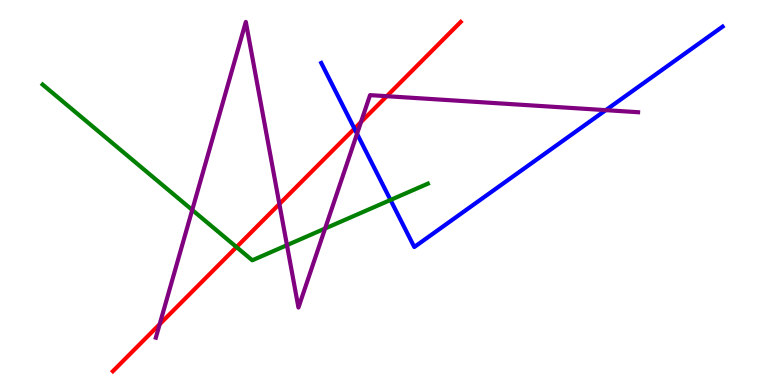[{'lines': ['blue', 'red'], 'intersections': [{'x': 4.57, 'y': 6.66}]}, {'lines': ['green', 'red'], 'intersections': [{'x': 3.05, 'y': 3.58}]}, {'lines': ['purple', 'red'], 'intersections': [{'x': 2.06, 'y': 1.58}, {'x': 3.6, 'y': 4.7}, {'x': 4.66, 'y': 6.83}, {'x': 4.99, 'y': 7.5}]}, {'lines': ['blue', 'green'], 'intersections': [{'x': 5.04, 'y': 4.81}]}, {'lines': ['blue', 'purple'], 'intersections': [{'x': 4.61, 'y': 6.53}, {'x': 7.82, 'y': 7.14}]}, {'lines': ['green', 'purple'], 'intersections': [{'x': 2.48, 'y': 4.55}, {'x': 3.7, 'y': 3.63}, {'x': 4.19, 'y': 4.06}]}]